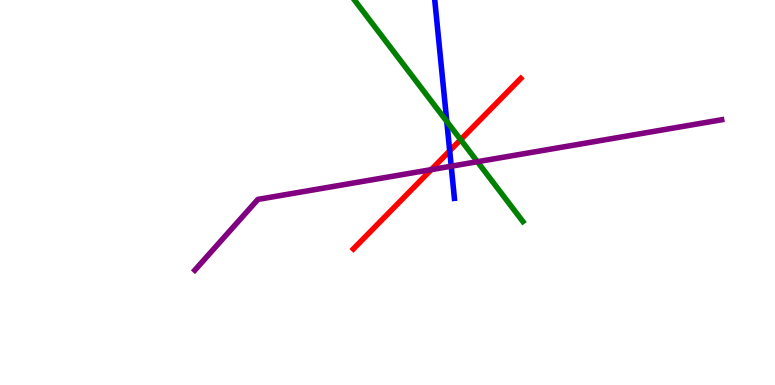[{'lines': ['blue', 'red'], 'intersections': [{'x': 5.8, 'y': 6.08}]}, {'lines': ['green', 'red'], 'intersections': [{'x': 5.94, 'y': 6.37}]}, {'lines': ['purple', 'red'], 'intersections': [{'x': 5.56, 'y': 5.59}]}, {'lines': ['blue', 'green'], 'intersections': [{'x': 5.77, 'y': 6.85}]}, {'lines': ['blue', 'purple'], 'intersections': [{'x': 5.82, 'y': 5.68}]}, {'lines': ['green', 'purple'], 'intersections': [{'x': 6.16, 'y': 5.8}]}]